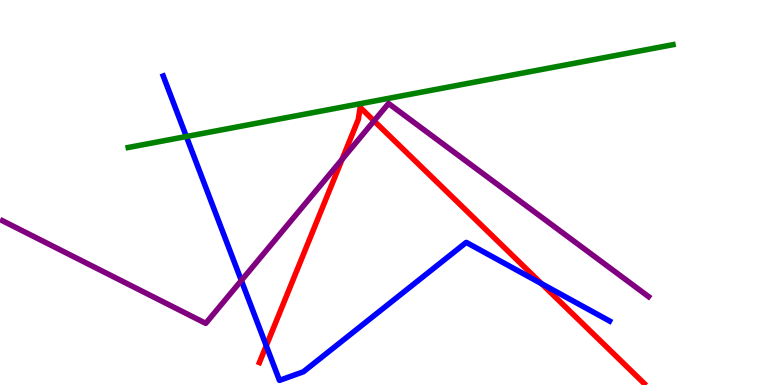[{'lines': ['blue', 'red'], 'intersections': [{'x': 3.44, 'y': 1.02}, {'x': 6.99, 'y': 2.63}]}, {'lines': ['green', 'red'], 'intersections': []}, {'lines': ['purple', 'red'], 'intersections': [{'x': 4.41, 'y': 5.86}, {'x': 4.83, 'y': 6.86}]}, {'lines': ['blue', 'green'], 'intersections': [{'x': 2.4, 'y': 6.45}]}, {'lines': ['blue', 'purple'], 'intersections': [{'x': 3.11, 'y': 2.71}]}, {'lines': ['green', 'purple'], 'intersections': []}]